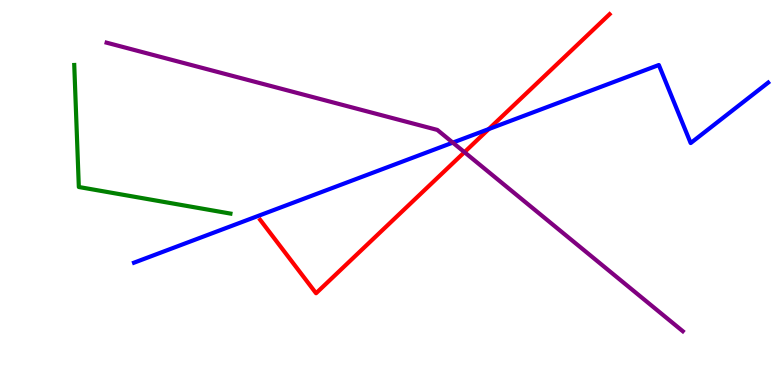[{'lines': ['blue', 'red'], 'intersections': [{'x': 6.31, 'y': 6.65}]}, {'lines': ['green', 'red'], 'intersections': []}, {'lines': ['purple', 'red'], 'intersections': [{'x': 5.99, 'y': 6.05}]}, {'lines': ['blue', 'green'], 'intersections': []}, {'lines': ['blue', 'purple'], 'intersections': [{'x': 5.84, 'y': 6.3}]}, {'lines': ['green', 'purple'], 'intersections': []}]